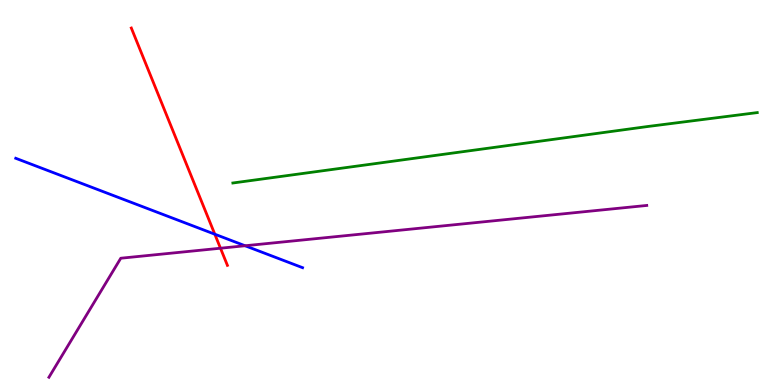[{'lines': ['blue', 'red'], 'intersections': [{'x': 2.77, 'y': 3.92}]}, {'lines': ['green', 'red'], 'intersections': []}, {'lines': ['purple', 'red'], 'intersections': [{'x': 2.84, 'y': 3.55}]}, {'lines': ['blue', 'green'], 'intersections': []}, {'lines': ['blue', 'purple'], 'intersections': [{'x': 3.16, 'y': 3.62}]}, {'lines': ['green', 'purple'], 'intersections': []}]